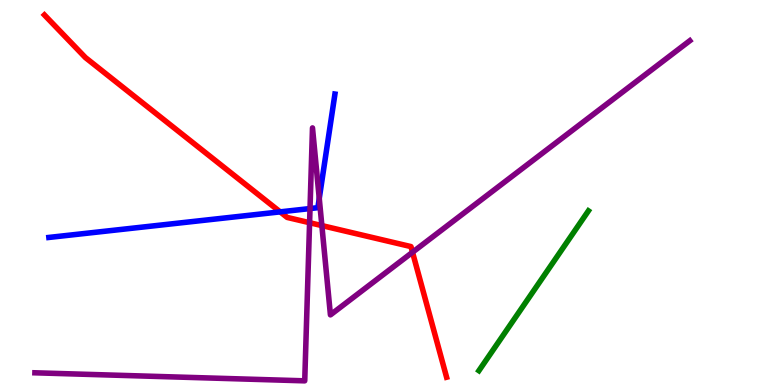[{'lines': ['blue', 'red'], 'intersections': [{'x': 3.61, 'y': 4.5}]}, {'lines': ['green', 'red'], 'intersections': []}, {'lines': ['purple', 'red'], 'intersections': [{'x': 3.99, 'y': 4.22}, {'x': 4.15, 'y': 4.14}, {'x': 5.32, 'y': 3.45}]}, {'lines': ['blue', 'green'], 'intersections': []}, {'lines': ['blue', 'purple'], 'intersections': [{'x': 4.0, 'y': 4.58}, {'x': 4.12, 'y': 4.85}]}, {'lines': ['green', 'purple'], 'intersections': []}]